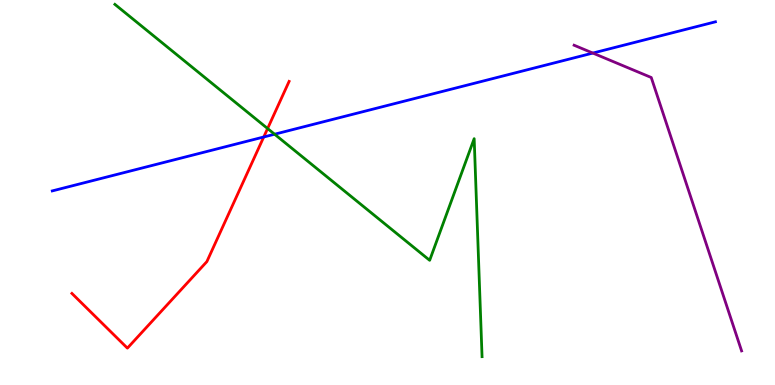[{'lines': ['blue', 'red'], 'intersections': [{'x': 3.4, 'y': 6.44}]}, {'lines': ['green', 'red'], 'intersections': [{'x': 3.45, 'y': 6.66}]}, {'lines': ['purple', 'red'], 'intersections': []}, {'lines': ['blue', 'green'], 'intersections': [{'x': 3.54, 'y': 6.51}]}, {'lines': ['blue', 'purple'], 'intersections': [{'x': 7.65, 'y': 8.62}]}, {'lines': ['green', 'purple'], 'intersections': []}]